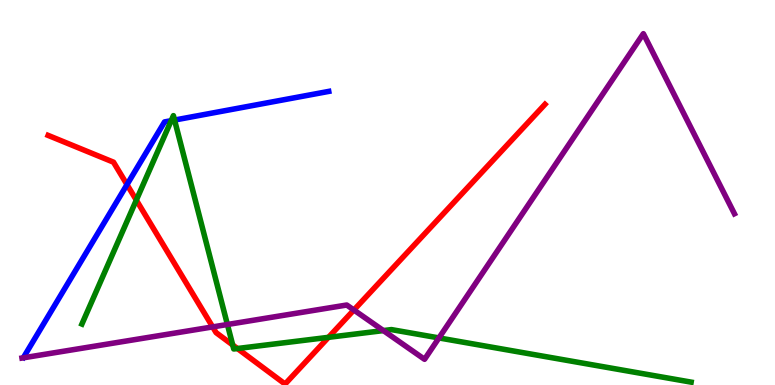[{'lines': ['blue', 'red'], 'intersections': [{'x': 1.64, 'y': 5.21}]}, {'lines': ['green', 'red'], 'intersections': [{'x': 1.76, 'y': 4.8}, {'x': 3.0, 'y': 1.04}, {'x': 3.06, 'y': 0.947}, {'x': 4.24, 'y': 1.24}]}, {'lines': ['purple', 'red'], 'intersections': [{'x': 2.74, 'y': 1.51}, {'x': 4.57, 'y': 1.95}]}, {'lines': ['blue', 'green'], 'intersections': [{'x': 2.21, 'y': 6.87}, {'x': 2.25, 'y': 6.88}]}, {'lines': ['blue', 'purple'], 'intersections': []}, {'lines': ['green', 'purple'], 'intersections': [{'x': 2.93, 'y': 1.57}, {'x': 4.95, 'y': 1.41}, {'x': 5.66, 'y': 1.22}]}]